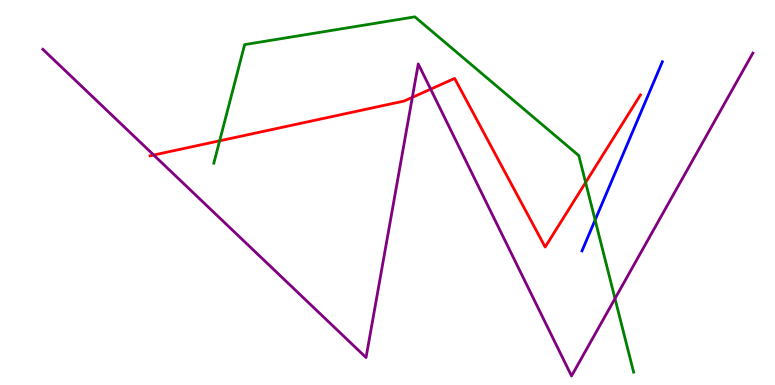[{'lines': ['blue', 'red'], 'intersections': []}, {'lines': ['green', 'red'], 'intersections': [{'x': 2.83, 'y': 6.34}, {'x': 7.56, 'y': 5.26}]}, {'lines': ['purple', 'red'], 'intersections': [{'x': 1.98, 'y': 5.97}, {'x': 5.32, 'y': 7.47}, {'x': 5.56, 'y': 7.68}]}, {'lines': ['blue', 'green'], 'intersections': [{'x': 7.68, 'y': 4.29}]}, {'lines': ['blue', 'purple'], 'intersections': []}, {'lines': ['green', 'purple'], 'intersections': [{'x': 7.94, 'y': 2.24}]}]